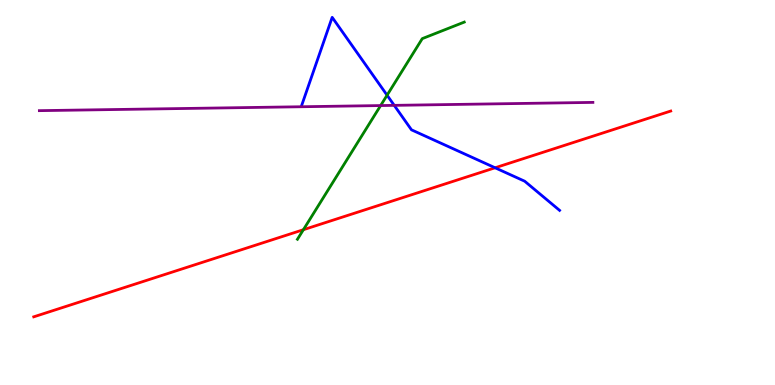[{'lines': ['blue', 'red'], 'intersections': [{'x': 6.39, 'y': 5.64}]}, {'lines': ['green', 'red'], 'intersections': [{'x': 3.91, 'y': 4.03}]}, {'lines': ['purple', 'red'], 'intersections': []}, {'lines': ['blue', 'green'], 'intersections': [{'x': 4.99, 'y': 7.53}]}, {'lines': ['blue', 'purple'], 'intersections': [{'x': 5.09, 'y': 7.26}]}, {'lines': ['green', 'purple'], 'intersections': [{'x': 4.91, 'y': 7.26}]}]